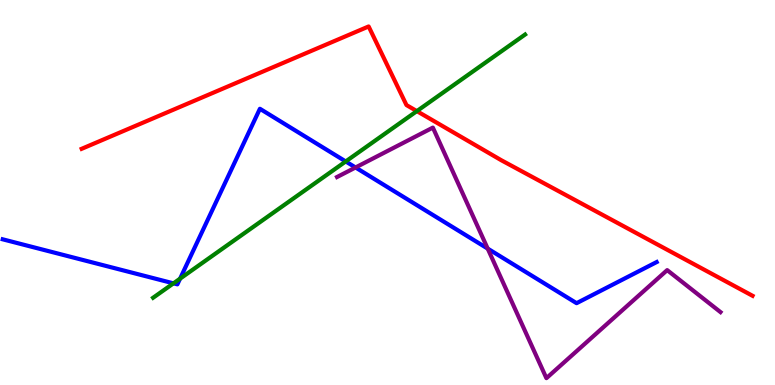[{'lines': ['blue', 'red'], 'intersections': []}, {'lines': ['green', 'red'], 'intersections': [{'x': 5.38, 'y': 7.11}]}, {'lines': ['purple', 'red'], 'intersections': []}, {'lines': ['blue', 'green'], 'intersections': [{'x': 2.24, 'y': 2.64}, {'x': 2.32, 'y': 2.76}, {'x': 4.46, 'y': 5.81}]}, {'lines': ['blue', 'purple'], 'intersections': [{'x': 4.59, 'y': 5.65}, {'x': 6.29, 'y': 3.54}]}, {'lines': ['green', 'purple'], 'intersections': []}]